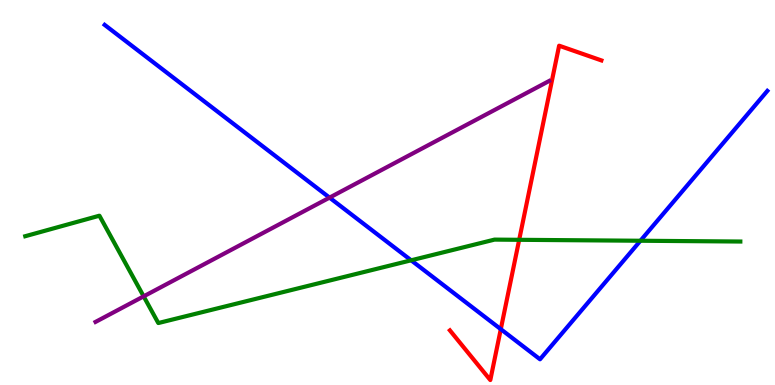[{'lines': ['blue', 'red'], 'intersections': [{'x': 6.46, 'y': 1.45}]}, {'lines': ['green', 'red'], 'intersections': [{'x': 6.7, 'y': 3.77}]}, {'lines': ['purple', 'red'], 'intersections': []}, {'lines': ['blue', 'green'], 'intersections': [{'x': 5.31, 'y': 3.24}, {'x': 8.26, 'y': 3.75}]}, {'lines': ['blue', 'purple'], 'intersections': [{'x': 4.25, 'y': 4.87}]}, {'lines': ['green', 'purple'], 'intersections': [{'x': 1.85, 'y': 2.3}]}]